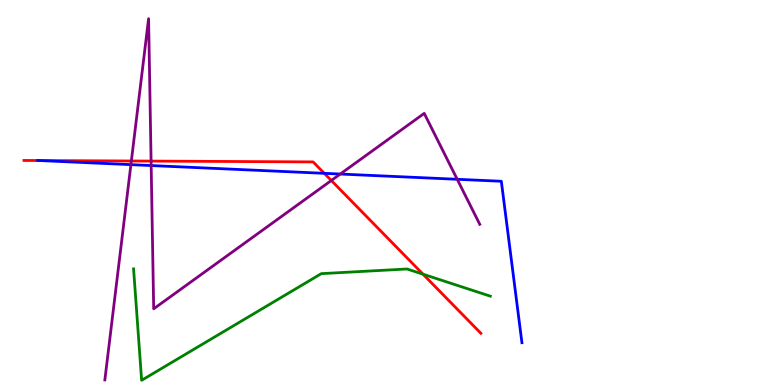[{'lines': ['blue', 'red'], 'intersections': [{'x': 0.506, 'y': 5.83}, {'x': 4.18, 'y': 5.5}]}, {'lines': ['green', 'red'], 'intersections': [{'x': 5.46, 'y': 2.88}]}, {'lines': ['purple', 'red'], 'intersections': [{'x': 1.69, 'y': 5.82}, {'x': 1.95, 'y': 5.82}, {'x': 4.27, 'y': 5.31}]}, {'lines': ['blue', 'green'], 'intersections': []}, {'lines': ['blue', 'purple'], 'intersections': [{'x': 1.69, 'y': 5.72}, {'x': 1.95, 'y': 5.7}, {'x': 4.39, 'y': 5.48}, {'x': 5.9, 'y': 5.34}]}, {'lines': ['green', 'purple'], 'intersections': []}]